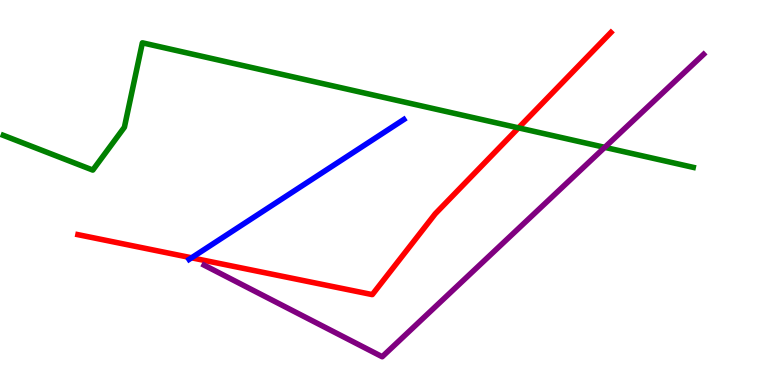[{'lines': ['blue', 'red'], 'intersections': [{'x': 2.47, 'y': 3.3}]}, {'lines': ['green', 'red'], 'intersections': [{'x': 6.69, 'y': 6.68}]}, {'lines': ['purple', 'red'], 'intersections': []}, {'lines': ['blue', 'green'], 'intersections': []}, {'lines': ['blue', 'purple'], 'intersections': []}, {'lines': ['green', 'purple'], 'intersections': [{'x': 7.8, 'y': 6.17}]}]